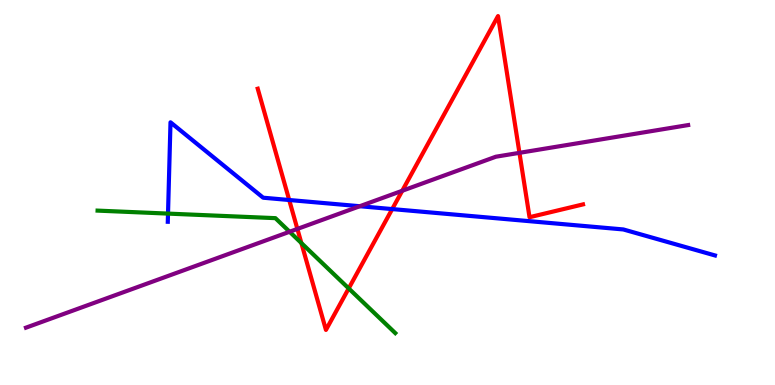[{'lines': ['blue', 'red'], 'intersections': [{'x': 3.73, 'y': 4.81}, {'x': 5.06, 'y': 4.57}]}, {'lines': ['green', 'red'], 'intersections': [{'x': 3.89, 'y': 3.69}, {'x': 4.5, 'y': 2.51}]}, {'lines': ['purple', 'red'], 'intersections': [{'x': 3.84, 'y': 4.05}, {'x': 5.19, 'y': 5.04}, {'x': 6.7, 'y': 6.03}]}, {'lines': ['blue', 'green'], 'intersections': [{'x': 2.17, 'y': 4.45}]}, {'lines': ['blue', 'purple'], 'intersections': [{'x': 4.64, 'y': 4.64}]}, {'lines': ['green', 'purple'], 'intersections': [{'x': 3.74, 'y': 3.98}]}]